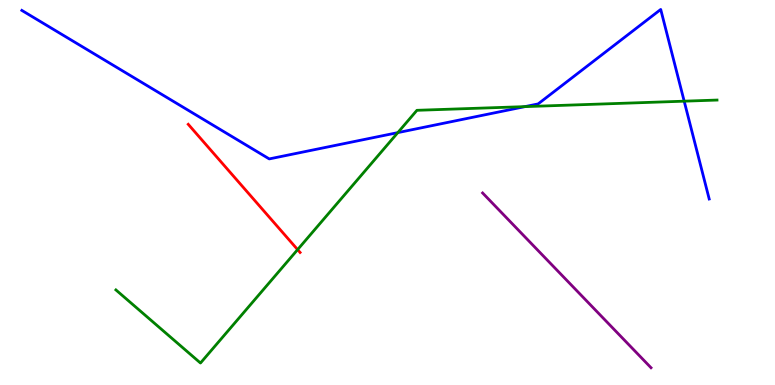[{'lines': ['blue', 'red'], 'intersections': []}, {'lines': ['green', 'red'], 'intersections': [{'x': 3.84, 'y': 3.52}]}, {'lines': ['purple', 'red'], 'intersections': []}, {'lines': ['blue', 'green'], 'intersections': [{'x': 5.13, 'y': 6.56}, {'x': 6.77, 'y': 7.23}, {'x': 8.83, 'y': 7.37}]}, {'lines': ['blue', 'purple'], 'intersections': []}, {'lines': ['green', 'purple'], 'intersections': []}]